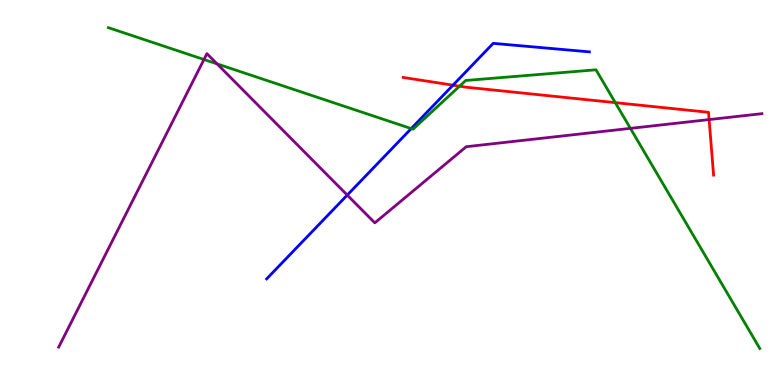[{'lines': ['blue', 'red'], 'intersections': [{'x': 5.84, 'y': 7.79}]}, {'lines': ['green', 'red'], 'intersections': [{'x': 5.93, 'y': 7.76}, {'x': 7.94, 'y': 7.33}]}, {'lines': ['purple', 'red'], 'intersections': [{'x': 9.15, 'y': 6.89}]}, {'lines': ['blue', 'green'], 'intersections': [{'x': 5.31, 'y': 6.66}]}, {'lines': ['blue', 'purple'], 'intersections': [{'x': 4.48, 'y': 4.93}]}, {'lines': ['green', 'purple'], 'intersections': [{'x': 2.63, 'y': 8.45}, {'x': 2.8, 'y': 8.34}, {'x': 8.13, 'y': 6.67}]}]